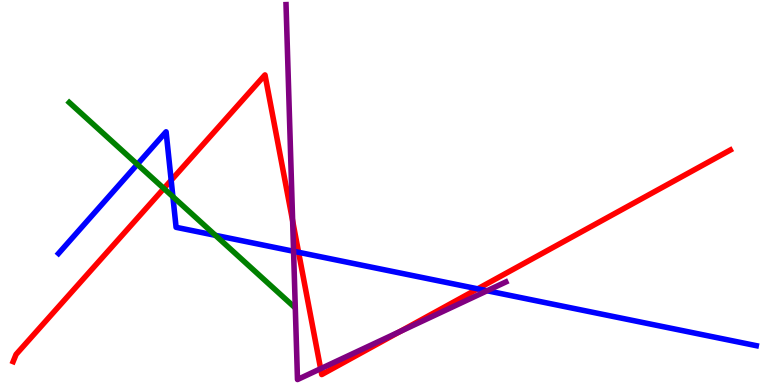[{'lines': ['blue', 'red'], 'intersections': [{'x': 2.21, 'y': 5.32}, {'x': 3.85, 'y': 3.45}, {'x': 6.16, 'y': 2.5}]}, {'lines': ['green', 'red'], 'intersections': [{'x': 2.11, 'y': 5.1}]}, {'lines': ['purple', 'red'], 'intersections': [{'x': 3.78, 'y': 4.26}, {'x': 4.14, 'y': 0.423}, {'x': 5.16, 'y': 1.39}]}, {'lines': ['blue', 'green'], 'intersections': [{'x': 1.77, 'y': 5.73}, {'x': 2.23, 'y': 4.89}, {'x': 2.78, 'y': 3.89}]}, {'lines': ['blue', 'purple'], 'intersections': [{'x': 3.79, 'y': 3.47}, {'x': 6.29, 'y': 2.45}]}, {'lines': ['green', 'purple'], 'intersections': []}]